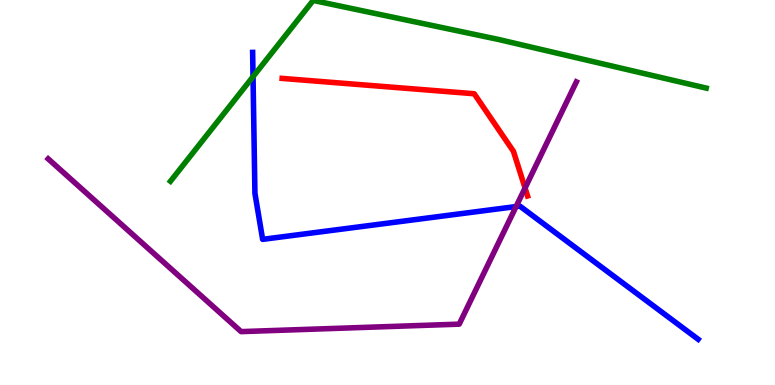[{'lines': ['blue', 'red'], 'intersections': []}, {'lines': ['green', 'red'], 'intersections': []}, {'lines': ['purple', 'red'], 'intersections': [{'x': 6.77, 'y': 5.12}]}, {'lines': ['blue', 'green'], 'intersections': [{'x': 3.26, 'y': 8.01}]}, {'lines': ['blue', 'purple'], 'intersections': [{'x': 6.66, 'y': 4.64}]}, {'lines': ['green', 'purple'], 'intersections': []}]